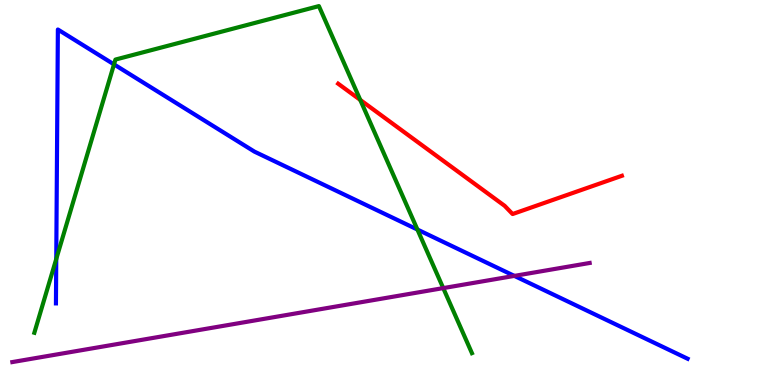[{'lines': ['blue', 'red'], 'intersections': []}, {'lines': ['green', 'red'], 'intersections': [{'x': 4.65, 'y': 7.4}]}, {'lines': ['purple', 'red'], 'intersections': []}, {'lines': ['blue', 'green'], 'intersections': [{'x': 0.726, 'y': 3.27}, {'x': 1.47, 'y': 8.33}, {'x': 5.39, 'y': 4.04}]}, {'lines': ['blue', 'purple'], 'intersections': [{'x': 6.64, 'y': 2.83}]}, {'lines': ['green', 'purple'], 'intersections': [{'x': 5.72, 'y': 2.52}]}]